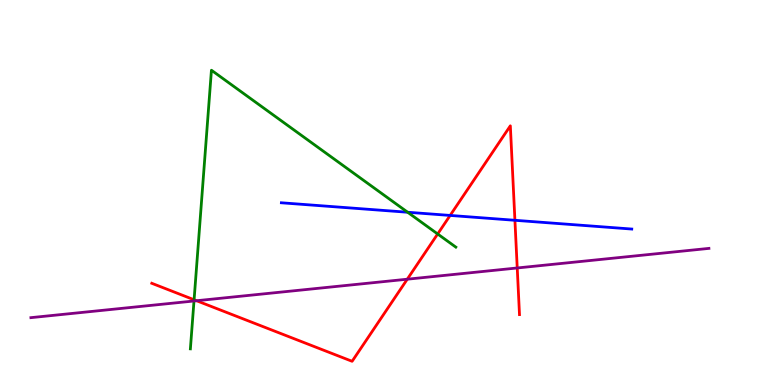[{'lines': ['blue', 'red'], 'intersections': [{'x': 5.81, 'y': 4.4}, {'x': 6.64, 'y': 4.28}]}, {'lines': ['green', 'red'], 'intersections': [{'x': 2.5, 'y': 2.21}, {'x': 5.65, 'y': 3.92}]}, {'lines': ['purple', 'red'], 'intersections': [{'x': 2.54, 'y': 2.19}, {'x': 5.26, 'y': 2.75}, {'x': 6.67, 'y': 3.04}]}, {'lines': ['blue', 'green'], 'intersections': [{'x': 5.26, 'y': 4.49}]}, {'lines': ['blue', 'purple'], 'intersections': []}, {'lines': ['green', 'purple'], 'intersections': [{'x': 2.5, 'y': 2.18}]}]